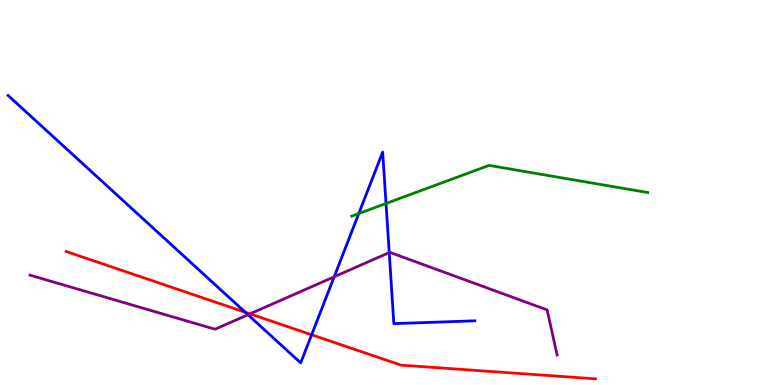[{'lines': ['blue', 'red'], 'intersections': [{'x': 3.17, 'y': 1.89}, {'x': 4.02, 'y': 1.3}]}, {'lines': ['green', 'red'], 'intersections': []}, {'lines': ['purple', 'red'], 'intersections': [{'x': 3.23, 'y': 1.85}]}, {'lines': ['blue', 'green'], 'intersections': [{'x': 4.63, 'y': 4.45}, {'x': 4.98, 'y': 4.71}]}, {'lines': ['blue', 'purple'], 'intersections': [{'x': 3.2, 'y': 1.83}, {'x': 4.31, 'y': 2.81}, {'x': 5.02, 'y': 3.44}]}, {'lines': ['green', 'purple'], 'intersections': []}]